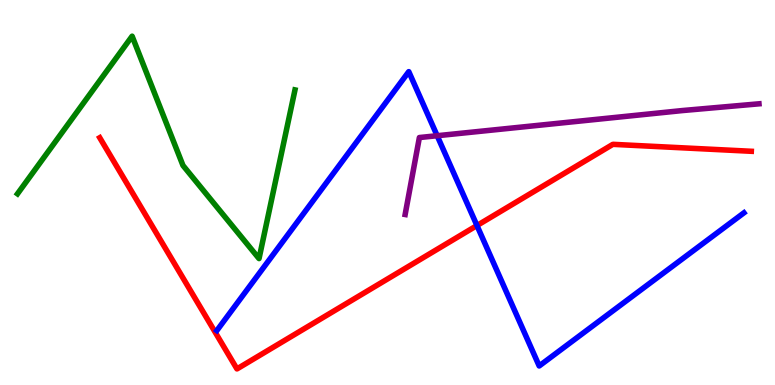[{'lines': ['blue', 'red'], 'intersections': [{'x': 6.15, 'y': 4.14}]}, {'lines': ['green', 'red'], 'intersections': []}, {'lines': ['purple', 'red'], 'intersections': []}, {'lines': ['blue', 'green'], 'intersections': []}, {'lines': ['blue', 'purple'], 'intersections': [{'x': 5.64, 'y': 6.47}]}, {'lines': ['green', 'purple'], 'intersections': []}]